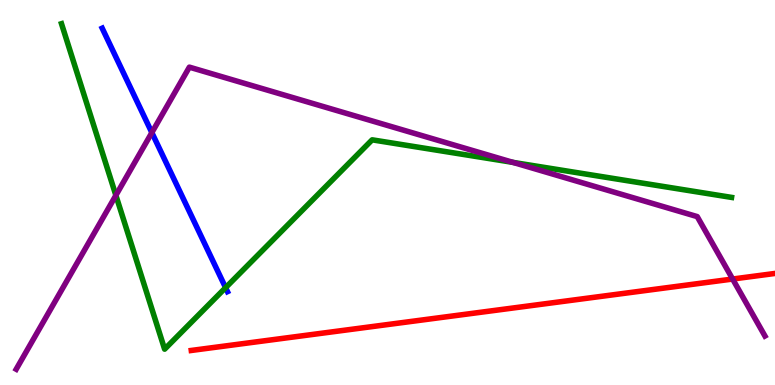[{'lines': ['blue', 'red'], 'intersections': []}, {'lines': ['green', 'red'], 'intersections': []}, {'lines': ['purple', 'red'], 'intersections': [{'x': 9.45, 'y': 2.75}]}, {'lines': ['blue', 'green'], 'intersections': [{'x': 2.91, 'y': 2.53}]}, {'lines': ['blue', 'purple'], 'intersections': [{'x': 1.96, 'y': 6.56}]}, {'lines': ['green', 'purple'], 'intersections': [{'x': 1.5, 'y': 4.93}, {'x': 6.62, 'y': 5.78}]}]